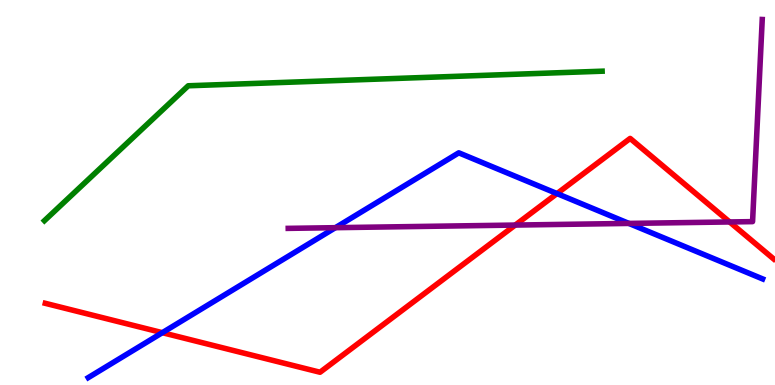[{'lines': ['blue', 'red'], 'intersections': [{'x': 2.09, 'y': 1.36}, {'x': 7.19, 'y': 4.97}]}, {'lines': ['green', 'red'], 'intersections': []}, {'lines': ['purple', 'red'], 'intersections': [{'x': 6.65, 'y': 4.15}, {'x': 9.41, 'y': 4.23}]}, {'lines': ['blue', 'green'], 'intersections': []}, {'lines': ['blue', 'purple'], 'intersections': [{'x': 4.33, 'y': 4.09}, {'x': 8.11, 'y': 4.2}]}, {'lines': ['green', 'purple'], 'intersections': []}]